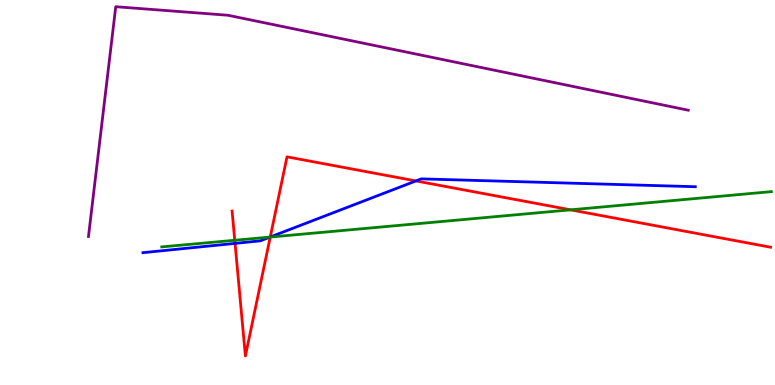[{'lines': ['blue', 'red'], 'intersections': [{'x': 3.03, 'y': 3.68}, {'x': 3.49, 'y': 3.84}, {'x': 5.37, 'y': 5.3}]}, {'lines': ['green', 'red'], 'intersections': [{'x': 3.03, 'y': 3.76}, {'x': 3.49, 'y': 3.84}, {'x': 7.36, 'y': 4.55}]}, {'lines': ['purple', 'red'], 'intersections': []}, {'lines': ['blue', 'green'], 'intersections': [{'x': 3.48, 'y': 3.84}]}, {'lines': ['blue', 'purple'], 'intersections': []}, {'lines': ['green', 'purple'], 'intersections': []}]